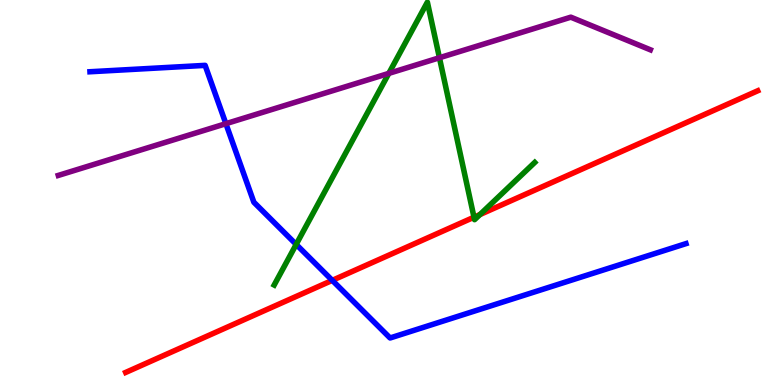[{'lines': ['blue', 'red'], 'intersections': [{'x': 4.29, 'y': 2.72}]}, {'lines': ['green', 'red'], 'intersections': [{'x': 6.12, 'y': 4.36}, {'x': 6.19, 'y': 4.43}]}, {'lines': ['purple', 'red'], 'intersections': []}, {'lines': ['blue', 'green'], 'intersections': [{'x': 3.82, 'y': 3.65}]}, {'lines': ['blue', 'purple'], 'intersections': [{'x': 2.91, 'y': 6.79}]}, {'lines': ['green', 'purple'], 'intersections': [{'x': 5.02, 'y': 8.09}, {'x': 5.67, 'y': 8.5}]}]